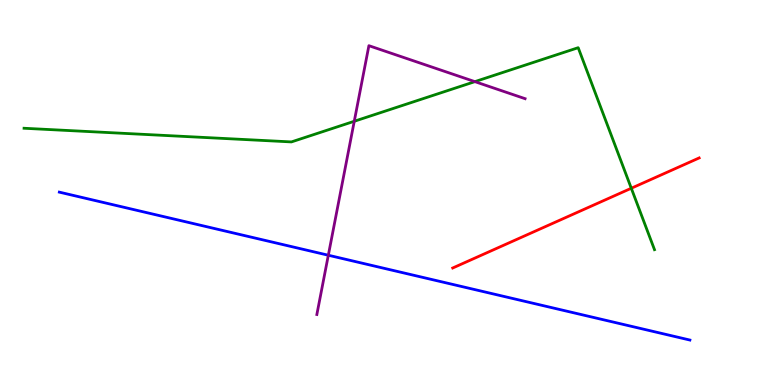[{'lines': ['blue', 'red'], 'intersections': []}, {'lines': ['green', 'red'], 'intersections': [{'x': 8.15, 'y': 5.11}]}, {'lines': ['purple', 'red'], 'intersections': []}, {'lines': ['blue', 'green'], 'intersections': []}, {'lines': ['blue', 'purple'], 'intersections': [{'x': 4.24, 'y': 3.37}]}, {'lines': ['green', 'purple'], 'intersections': [{'x': 4.57, 'y': 6.85}, {'x': 6.13, 'y': 7.88}]}]